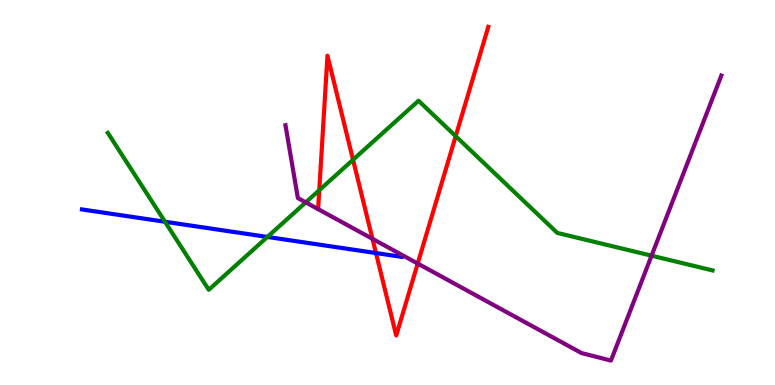[{'lines': ['blue', 'red'], 'intersections': [{'x': 4.85, 'y': 3.43}]}, {'lines': ['green', 'red'], 'intersections': [{'x': 4.12, 'y': 5.06}, {'x': 4.56, 'y': 5.85}, {'x': 5.88, 'y': 6.46}]}, {'lines': ['purple', 'red'], 'intersections': [{'x': 4.81, 'y': 3.8}, {'x': 5.39, 'y': 3.15}]}, {'lines': ['blue', 'green'], 'intersections': [{'x': 2.13, 'y': 4.24}, {'x': 3.45, 'y': 3.85}]}, {'lines': ['blue', 'purple'], 'intersections': []}, {'lines': ['green', 'purple'], 'intersections': [{'x': 3.95, 'y': 4.74}, {'x': 8.41, 'y': 3.36}]}]